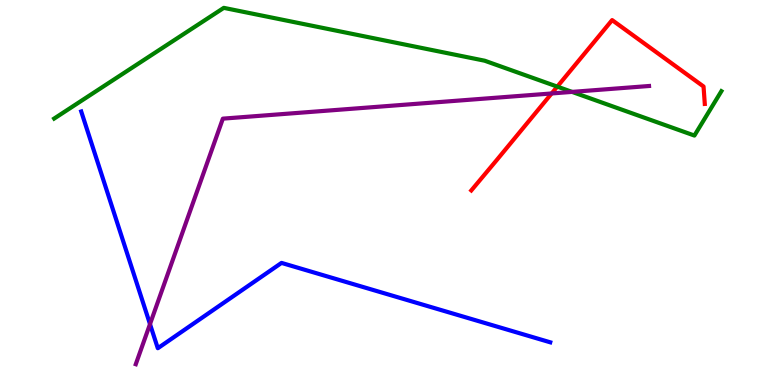[{'lines': ['blue', 'red'], 'intersections': []}, {'lines': ['green', 'red'], 'intersections': [{'x': 7.19, 'y': 7.75}]}, {'lines': ['purple', 'red'], 'intersections': [{'x': 7.12, 'y': 7.57}]}, {'lines': ['blue', 'green'], 'intersections': []}, {'lines': ['blue', 'purple'], 'intersections': [{'x': 1.94, 'y': 1.58}]}, {'lines': ['green', 'purple'], 'intersections': [{'x': 7.38, 'y': 7.61}]}]